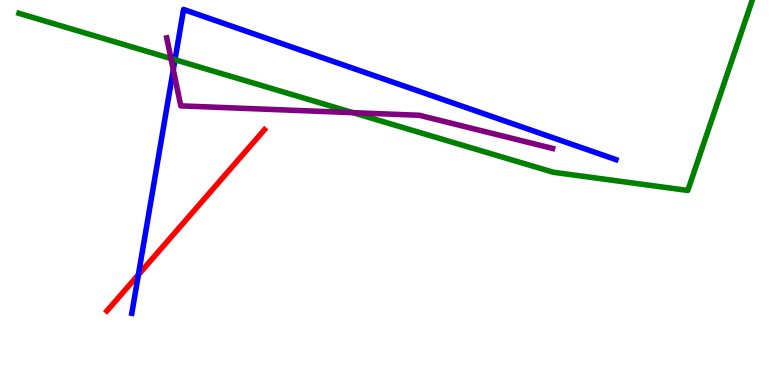[{'lines': ['blue', 'red'], 'intersections': [{'x': 1.79, 'y': 2.86}]}, {'lines': ['green', 'red'], 'intersections': []}, {'lines': ['purple', 'red'], 'intersections': []}, {'lines': ['blue', 'green'], 'intersections': [{'x': 2.26, 'y': 8.45}]}, {'lines': ['blue', 'purple'], 'intersections': [{'x': 2.24, 'y': 8.19}]}, {'lines': ['green', 'purple'], 'intersections': [{'x': 2.21, 'y': 8.48}, {'x': 4.55, 'y': 7.07}]}]